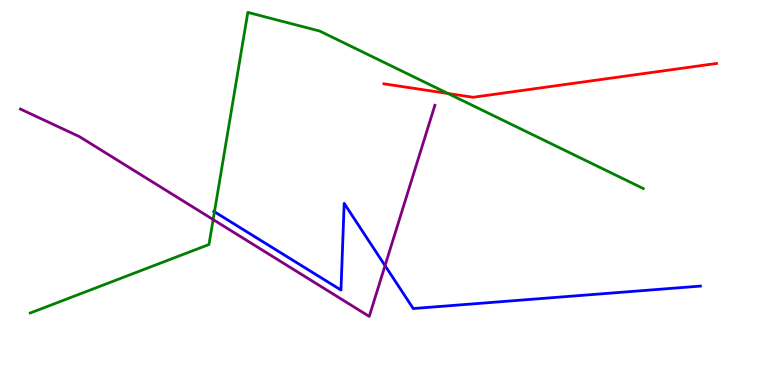[{'lines': ['blue', 'red'], 'intersections': []}, {'lines': ['green', 'red'], 'intersections': [{'x': 5.78, 'y': 7.57}]}, {'lines': ['purple', 'red'], 'intersections': []}, {'lines': ['blue', 'green'], 'intersections': [{'x': 2.77, 'y': 4.5}]}, {'lines': ['blue', 'purple'], 'intersections': [{'x': 4.97, 'y': 3.1}]}, {'lines': ['green', 'purple'], 'intersections': [{'x': 2.75, 'y': 4.3}]}]